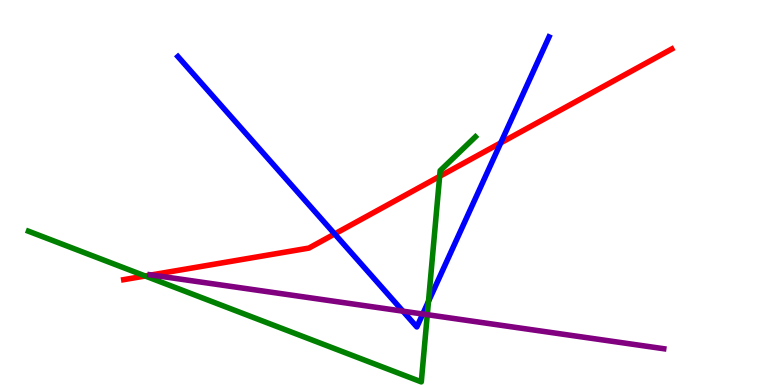[{'lines': ['blue', 'red'], 'intersections': [{'x': 4.32, 'y': 3.92}, {'x': 6.46, 'y': 6.29}]}, {'lines': ['green', 'red'], 'intersections': [{'x': 1.87, 'y': 2.83}, {'x': 5.67, 'y': 5.42}]}, {'lines': ['purple', 'red'], 'intersections': [{'x': 1.95, 'y': 2.86}]}, {'lines': ['blue', 'green'], 'intersections': [{'x': 5.53, 'y': 2.17}]}, {'lines': ['blue', 'purple'], 'intersections': [{'x': 5.2, 'y': 1.92}, {'x': 5.45, 'y': 1.84}]}, {'lines': ['green', 'purple'], 'intersections': [{'x': 5.51, 'y': 1.83}]}]